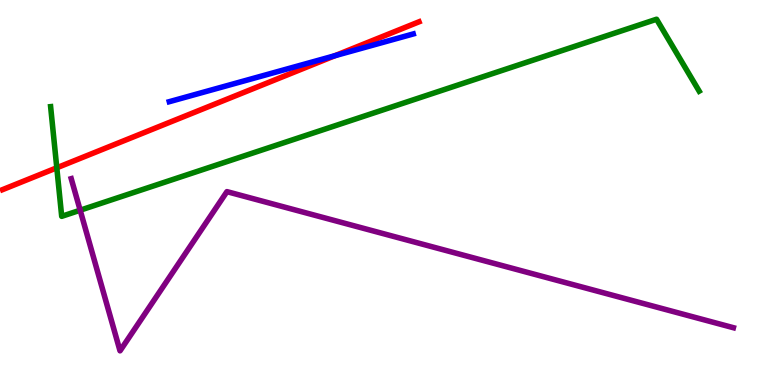[{'lines': ['blue', 'red'], 'intersections': [{'x': 4.32, 'y': 8.55}]}, {'lines': ['green', 'red'], 'intersections': [{'x': 0.733, 'y': 5.64}]}, {'lines': ['purple', 'red'], 'intersections': []}, {'lines': ['blue', 'green'], 'intersections': []}, {'lines': ['blue', 'purple'], 'intersections': []}, {'lines': ['green', 'purple'], 'intersections': [{'x': 1.03, 'y': 4.54}]}]